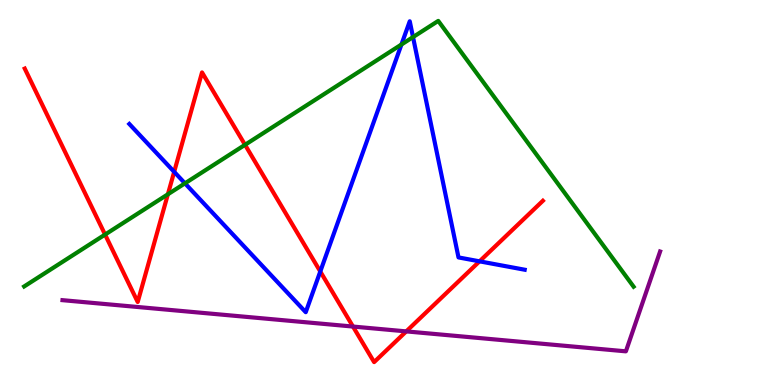[{'lines': ['blue', 'red'], 'intersections': [{'x': 2.25, 'y': 5.54}, {'x': 4.13, 'y': 2.95}, {'x': 6.19, 'y': 3.21}]}, {'lines': ['green', 'red'], 'intersections': [{'x': 1.36, 'y': 3.91}, {'x': 2.17, 'y': 4.95}, {'x': 3.16, 'y': 6.24}]}, {'lines': ['purple', 'red'], 'intersections': [{'x': 4.55, 'y': 1.52}, {'x': 5.24, 'y': 1.39}]}, {'lines': ['blue', 'green'], 'intersections': [{'x': 2.39, 'y': 5.24}, {'x': 5.18, 'y': 8.84}, {'x': 5.33, 'y': 9.04}]}, {'lines': ['blue', 'purple'], 'intersections': []}, {'lines': ['green', 'purple'], 'intersections': []}]